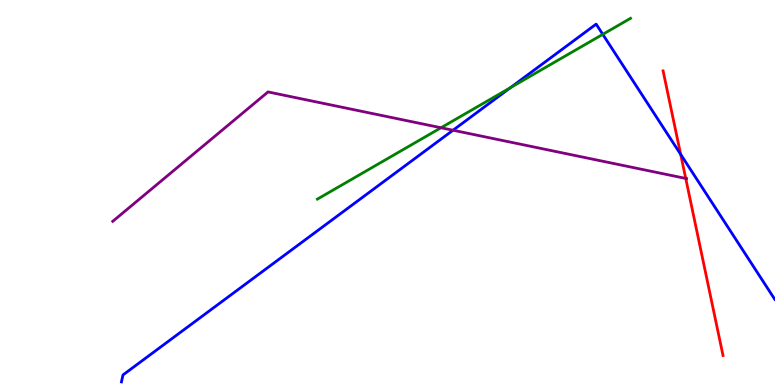[{'lines': ['blue', 'red'], 'intersections': [{'x': 8.78, 'y': 5.99}]}, {'lines': ['green', 'red'], 'intersections': []}, {'lines': ['purple', 'red'], 'intersections': [{'x': 8.85, 'y': 5.37}]}, {'lines': ['blue', 'green'], 'intersections': [{'x': 6.59, 'y': 7.72}, {'x': 7.78, 'y': 9.11}]}, {'lines': ['blue', 'purple'], 'intersections': [{'x': 5.85, 'y': 6.62}]}, {'lines': ['green', 'purple'], 'intersections': [{'x': 5.69, 'y': 6.68}]}]